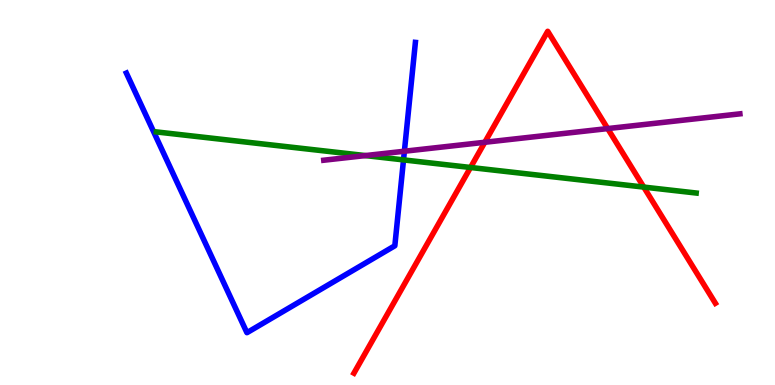[{'lines': ['blue', 'red'], 'intersections': []}, {'lines': ['green', 'red'], 'intersections': [{'x': 6.07, 'y': 5.65}, {'x': 8.31, 'y': 5.14}]}, {'lines': ['purple', 'red'], 'intersections': [{'x': 6.26, 'y': 6.3}, {'x': 7.84, 'y': 6.66}]}, {'lines': ['blue', 'green'], 'intersections': [{'x': 5.21, 'y': 5.85}]}, {'lines': ['blue', 'purple'], 'intersections': [{'x': 5.22, 'y': 6.07}]}, {'lines': ['green', 'purple'], 'intersections': [{'x': 4.71, 'y': 5.96}]}]